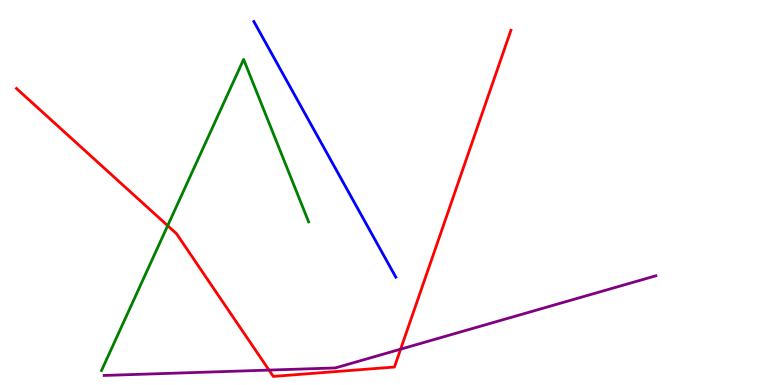[{'lines': ['blue', 'red'], 'intersections': []}, {'lines': ['green', 'red'], 'intersections': [{'x': 2.16, 'y': 4.14}]}, {'lines': ['purple', 'red'], 'intersections': [{'x': 3.47, 'y': 0.387}, {'x': 5.17, 'y': 0.931}]}, {'lines': ['blue', 'green'], 'intersections': []}, {'lines': ['blue', 'purple'], 'intersections': []}, {'lines': ['green', 'purple'], 'intersections': []}]